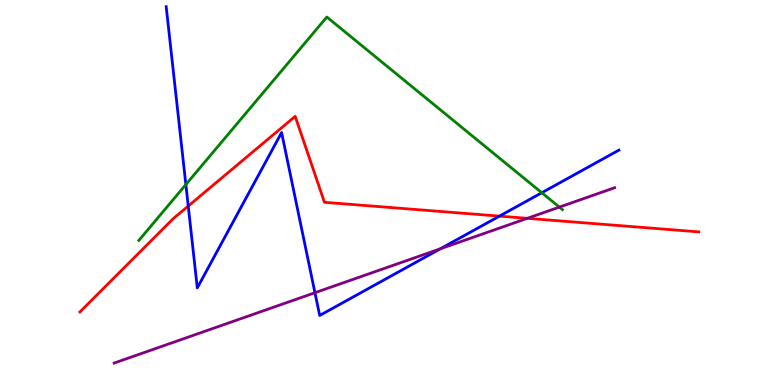[{'lines': ['blue', 'red'], 'intersections': [{'x': 2.43, 'y': 4.65}, {'x': 6.44, 'y': 4.39}]}, {'lines': ['green', 'red'], 'intersections': []}, {'lines': ['purple', 'red'], 'intersections': [{'x': 6.8, 'y': 4.33}]}, {'lines': ['blue', 'green'], 'intersections': [{'x': 2.4, 'y': 5.21}, {'x': 6.99, 'y': 4.99}]}, {'lines': ['blue', 'purple'], 'intersections': [{'x': 4.06, 'y': 2.4}, {'x': 5.68, 'y': 3.54}]}, {'lines': ['green', 'purple'], 'intersections': [{'x': 7.22, 'y': 4.62}]}]